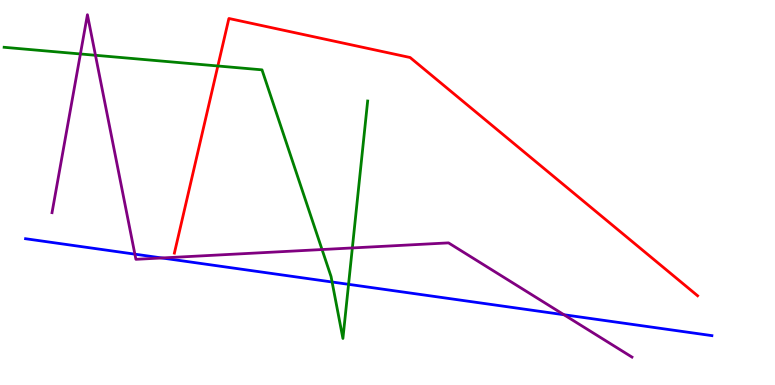[{'lines': ['blue', 'red'], 'intersections': []}, {'lines': ['green', 'red'], 'intersections': [{'x': 2.81, 'y': 8.29}]}, {'lines': ['purple', 'red'], 'intersections': []}, {'lines': ['blue', 'green'], 'intersections': [{'x': 4.29, 'y': 2.68}, {'x': 4.5, 'y': 2.61}]}, {'lines': ['blue', 'purple'], 'intersections': [{'x': 1.74, 'y': 3.4}, {'x': 2.09, 'y': 3.3}, {'x': 7.28, 'y': 1.82}]}, {'lines': ['green', 'purple'], 'intersections': [{'x': 1.04, 'y': 8.6}, {'x': 1.23, 'y': 8.56}, {'x': 4.16, 'y': 3.52}, {'x': 4.55, 'y': 3.56}]}]